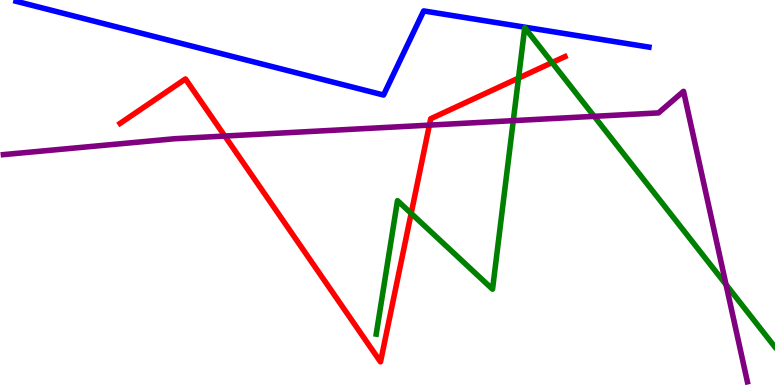[{'lines': ['blue', 'red'], 'intersections': []}, {'lines': ['green', 'red'], 'intersections': [{'x': 5.31, 'y': 4.46}, {'x': 6.69, 'y': 7.97}, {'x': 7.12, 'y': 8.37}]}, {'lines': ['purple', 'red'], 'intersections': [{'x': 2.9, 'y': 6.47}, {'x': 5.54, 'y': 6.75}]}, {'lines': ['blue', 'green'], 'intersections': []}, {'lines': ['blue', 'purple'], 'intersections': []}, {'lines': ['green', 'purple'], 'intersections': [{'x': 6.62, 'y': 6.87}, {'x': 7.67, 'y': 6.98}, {'x': 9.37, 'y': 2.61}]}]